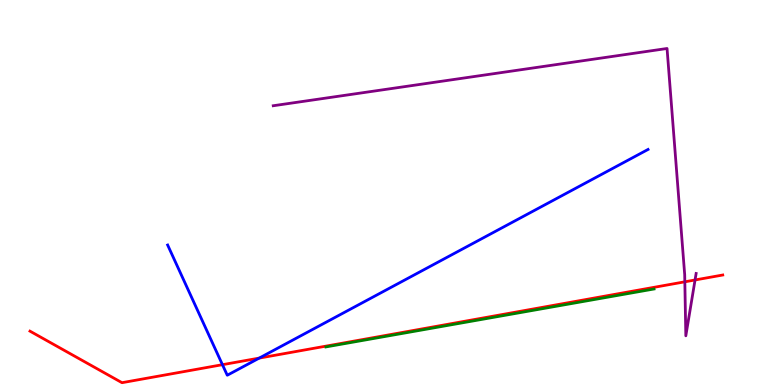[{'lines': ['blue', 'red'], 'intersections': [{'x': 2.87, 'y': 0.528}, {'x': 3.34, 'y': 0.699}]}, {'lines': ['green', 'red'], 'intersections': []}, {'lines': ['purple', 'red'], 'intersections': [{'x': 8.84, 'y': 2.68}, {'x': 8.97, 'y': 2.73}]}, {'lines': ['blue', 'green'], 'intersections': []}, {'lines': ['blue', 'purple'], 'intersections': []}, {'lines': ['green', 'purple'], 'intersections': []}]